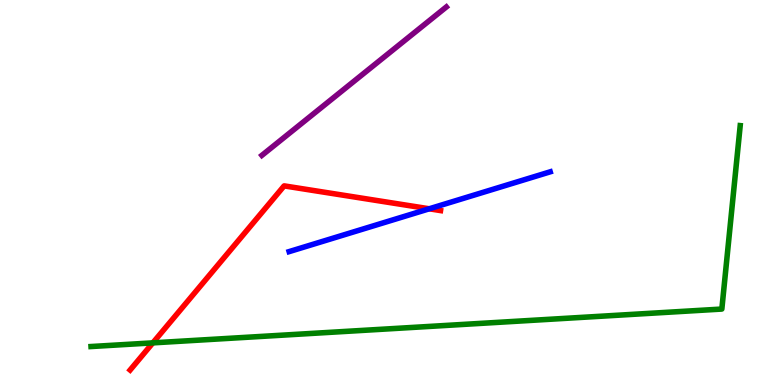[{'lines': ['blue', 'red'], 'intersections': [{'x': 5.54, 'y': 4.58}]}, {'lines': ['green', 'red'], 'intersections': [{'x': 1.97, 'y': 1.09}]}, {'lines': ['purple', 'red'], 'intersections': []}, {'lines': ['blue', 'green'], 'intersections': []}, {'lines': ['blue', 'purple'], 'intersections': []}, {'lines': ['green', 'purple'], 'intersections': []}]